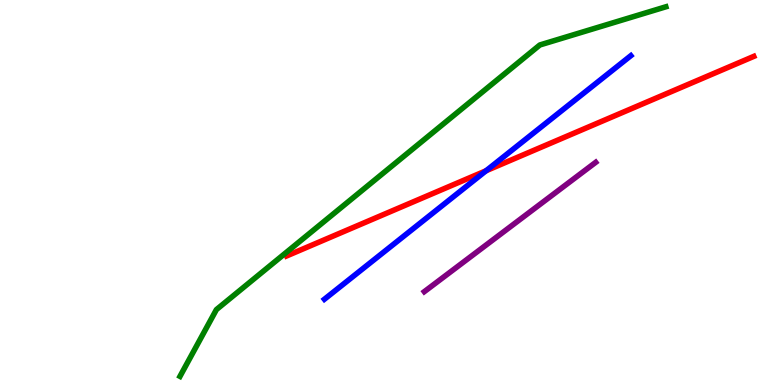[{'lines': ['blue', 'red'], 'intersections': [{'x': 6.27, 'y': 5.56}]}, {'lines': ['green', 'red'], 'intersections': []}, {'lines': ['purple', 'red'], 'intersections': []}, {'lines': ['blue', 'green'], 'intersections': []}, {'lines': ['blue', 'purple'], 'intersections': []}, {'lines': ['green', 'purple'], 'intersections': []}]